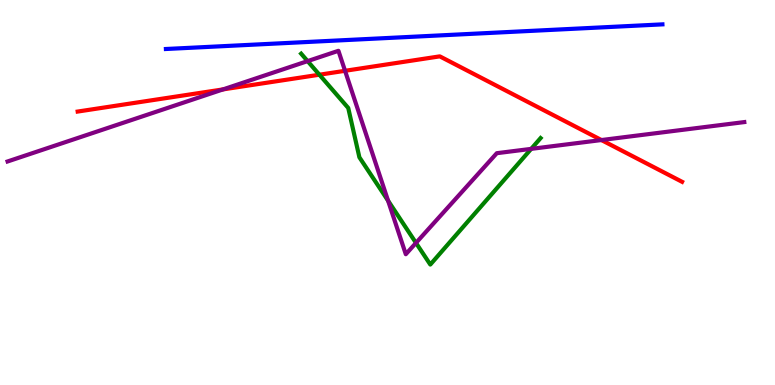[{'lines': ['blue', 'red'], 'intersections': []}, {'lines': ['green', 'red'], 'intersections': [{'x': 4.12, 'y': 8.06}]}, {'lines': ['purple', 'red'], 'intersections': [{'x': 2.88, 'y': 7.68}, {'x': 4.45, 'y': 8.16}, {'x': 7.76, 'y': 6.36}]}, {'lines': ['blue', 'green'], 'intersections': []}, {'lines': ['blue', 'purple'], 'intersections': []}, {'lines': ['green', 'purple'], 'intersections': [{'x': 3.97, 'y': 8.41}, {'x': 5.01, 'y': 4.79}, {'x': 5.37, 'y': 3.69}, {'x': 6.85, 'y': 6.13}]}]